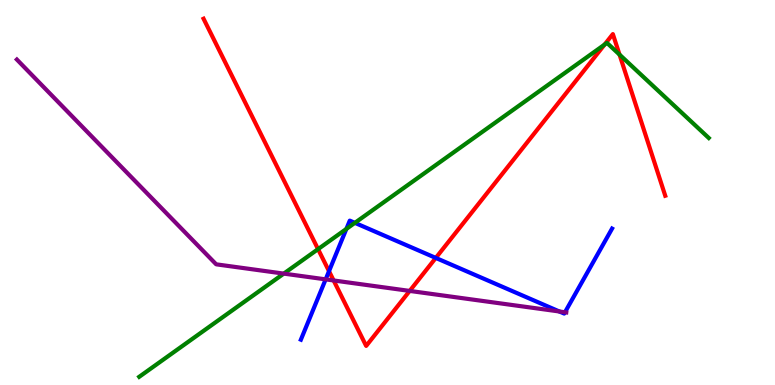[{'lines': ['blue', 'red'], 'intersections': [{'x': 4.25, 'y': 2.96}, {'x': 5.62, 'y': 3.3}]}, {'lines': ['green', 'red'], 'intersections': [{'x': 4.1, 'y': 3.53}, {'x': 7.8, 'y': 8.84}, {'x': 7.99, 'y': 8.58}]}, {'lines': ['purple', 'red'], 'intersections': [{'x': 4.3, 'y': 2.72}, {'x': 5.29, 'y': 2.44}]}, {'lines': ['blue', 'green'], 'intersections': [{'x': 4.47, 'y': 4.05}, {'x': 4.58, 'y': 4.21}]}, {'lines': ['blue', 'purple'], 'intersections': [{'x': 4.2, 'y': 2.74}, {'x': 7.22, 'y': 1.91}, {'x': 7.29, 'y': 1.89}]}, {'lines': ['green', 'purple'], 'intersections': [{'x': 3.66, 'y': 2.89}]}]